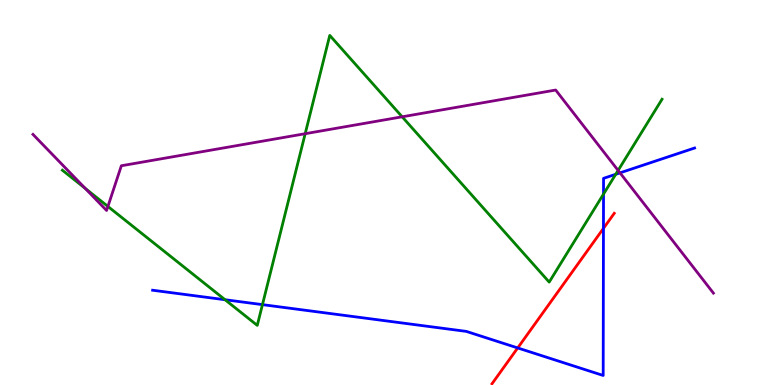[{'lines': ['blue', 'red'], 'intersections': [{'x': 6.68, 'y': 0.963}, {'x': 7.79, 'y': 4.07}]}, {'lines': ['green', 'red'], 'intersections': []}, {'lines': ['purple', 'red'], 'intersections': []}, {'lines': ['blue', 'green'], 'intersections': [{'x': 2.9, 'y': 2.21}, {'x': 3.39, 'y': 2.09}, {'x': 7.79, 'y': 4.96}, {'x': 7.94, 'y': 5.47}]}, {'lines': ['blue', 'purple'], 'intersections': [{'x': 8.0, 'y': 5.51}]}, {'lines': ['green', 'purple'], 'intersections': [{'x': 1.1, 'y': 5.11}, {'x': 1.39, 'y': 4.64}, {'x': 3.94, 'y': 6.53}, {'x': 5.19, 'y': 6.97}, {'x': 7.98, 'y': 5.57}]}]